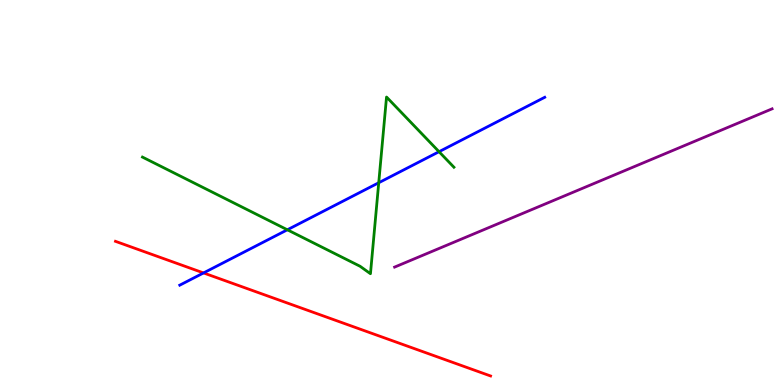[{'lines': ['blue', 'red'], 'intersections': [{'x': 2.63, 'y': 2.91}]}, {'lines': ['green', 'red'], 'intersections': []}, {'lines': ['purple', 'red'], 'intersections': []}, {'lines': ['blue', 'green'], 'intersections': [{'x': 3.71, 'y': 4.03}, {'x': 4.89, 'y': 5.25}, {'x': 5.66, 'y': 6.06}]}, {'lines': ['blue', 'purple'], 'intersections': []}, {'lines': ['green', 'purple'], 'intersections': []}]